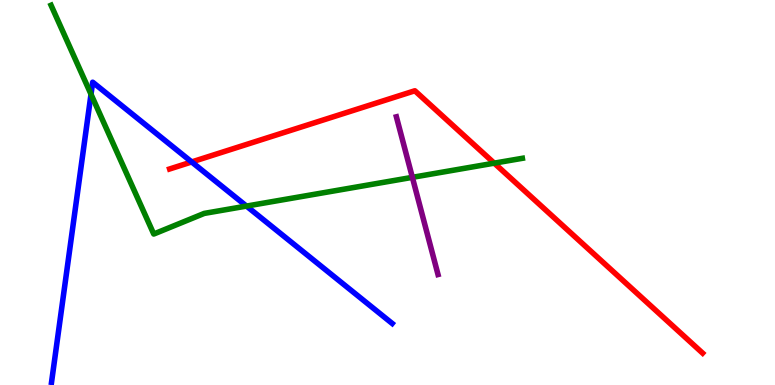[{'lines': ['blue', 'red'], 'intersections': [{'x': 2.47, 'y': 5.79}]}, {'lines': ['green', 'red'], 'intersections': [{'x': 6.38, 'y': 5.76}]}, {'lines': ['purple', 'red'], 'intersections': []}, {'lines': ['blue', 'green'], 'intersections': [{'x': 1.17, 'y': 7.55}, {'x': 3.18, 'y': 4.65}]}, {'lines': ['blue', 'purple'], 'intersections': []}, {'lines': ['green', 'purple'], 'intersections': [{'x': 5.32, 'y': 5.39}]}]